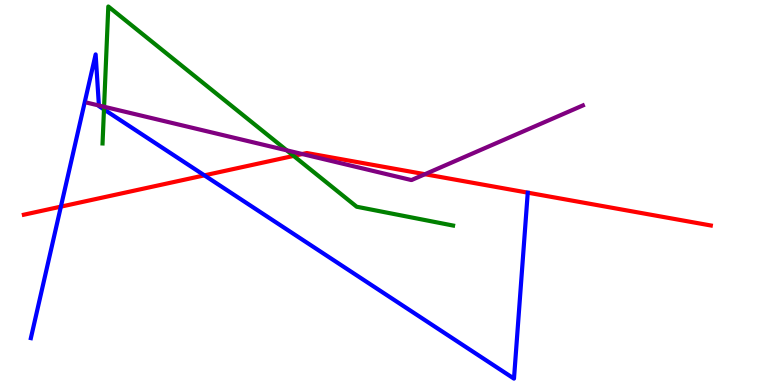[{'lines': ['blue', 'red'], 'intersections': [{'x': 0.786, 'y': 4.63}, {'x': 2.64, 'y': 5.45}]}, {'lines': ['green', 'red'], 'intersections': [{'x': 3.79, 'y': 5.95}]}, {'lines': ['purple', 'red'], 'intersections': [{'x': 3.9, 'y': 6.0}, {'x': 5.48, 'y': 5.48}]}, {'lines': ['blue', 'green'], 'intersections': [{'x': 1.34, 'y': 7.16}]}, {'lines': ['blue', 'purple'], 'intersections': [{'x': 1.28, 'y': 7.26}]}, {'lines': ['green', 'purple'], 'intersections': [{'x': 1.34, 'y': 7.23}, {'x': 3.7, 'y': 6.1}]}]